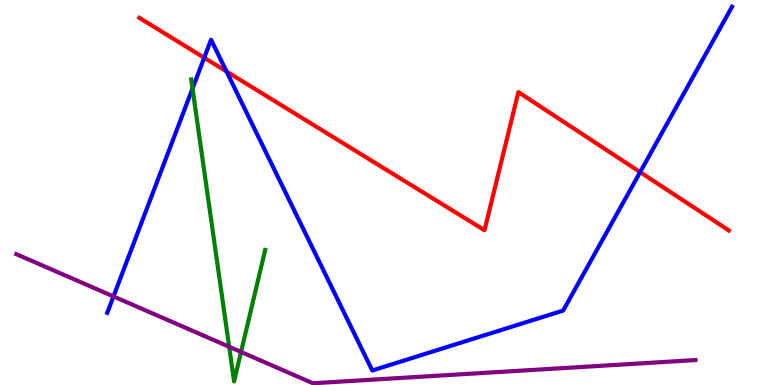[{'lines': ['blue', 'red'], 'intersections': [{'x': 2.64, 'y': 8.5}, {'x': 2.92, 'y': 8.14}, {'x': 8.26, 'y': 5.53}]}, {'lines': ['green', 'red'], 'intersections': []}, {'lines': ['purple', 'red'], 'intersections': []}, {'lines': ['blue', 'green'], 'intersections': [{'x': 2.48, 'y': 7.7}]}, {'lines': ['blue', 'purple'], 'intersections': [{'x': 1.46, 'y': 2.3}]}, {'lines': ['green', 'purple'], 'intersections': [{'x': 2.96, 'y': 0.993}, {'x': 3.11, 'y': 0.858}]}]